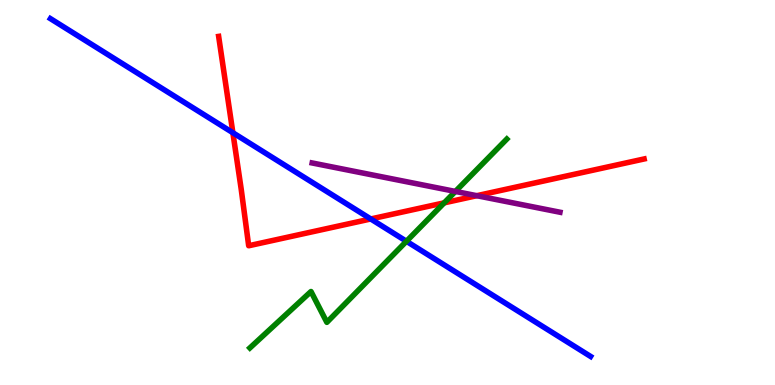[{'lines': ['blue', 'red'], 'intersections': [{'x': 3.0, 'y': 6.55}, {'x': 4.78, 'y': 4.31}]}, {'lines': ['green', 'red'], 'intersections': [{'x': 5.73, 'y': 4.73}]}, {'lines': ['purple', 'red'], 'intersections': [{'x': 6.15, 'y': 4.92}]}, {'lines': ['blue', 'green'], 'intersections': [{'x': 5.24, 'y': 3.73}]}, {'lines': ['blue', 'purple'], 'intersections': []}, {'lines': ['green', 'purple'], 'intersections': [{'x': 5.88, 'y': 5.03}]}]